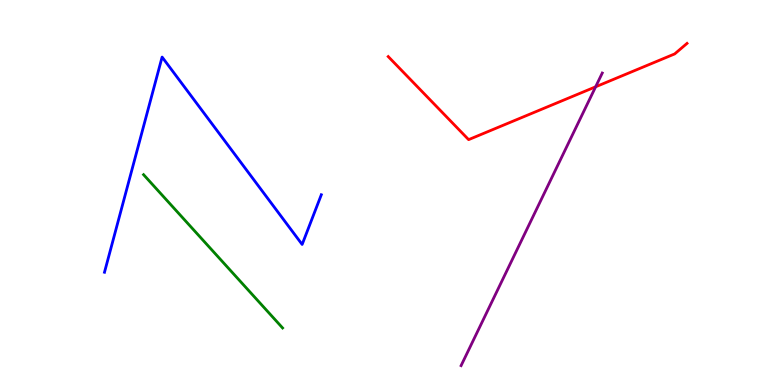[{'lines': ['blue', 'red'], 'intersections': []}, {'lines': ['green', 'red'], 'intersections': []}, {'lines': ['purple', 'red'], 'intersections': [{'x': 7.69, 'y': 7.75}]}, {'lines': ['blue', 'green'], 'intersections': []}, {'lines': ['blue', 'purple'], 'intersections': []}, {'lines': ['green', 'purple'], 'intersections': []}]